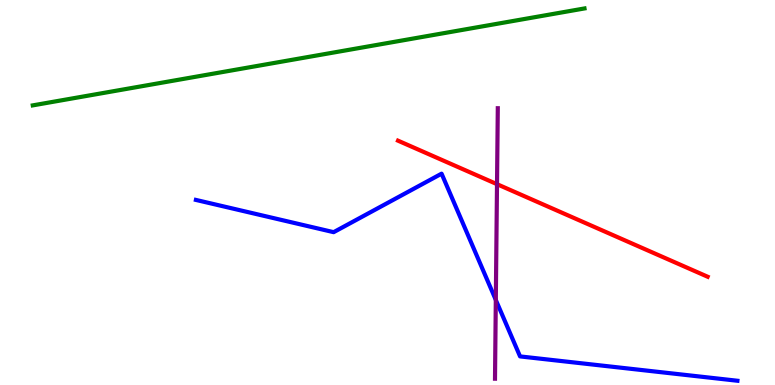[{'lines': ['blue', 'red'], 'intersections': []}, {'lines': ['green', 'red'], 'intersections': []}, {'lines': ['purple', 'red'], 'intersections': [{'x': 6.41, 'y': 5.22}]}, {'lines': ['blue', 'green'], 'intersections': []}, {'lines': ['blue', 'purple'], 'intersections': [{'x': 6.4, 'y': 2.21}]}, {'lines': ['green', 'purple'], 'intersections': []}]